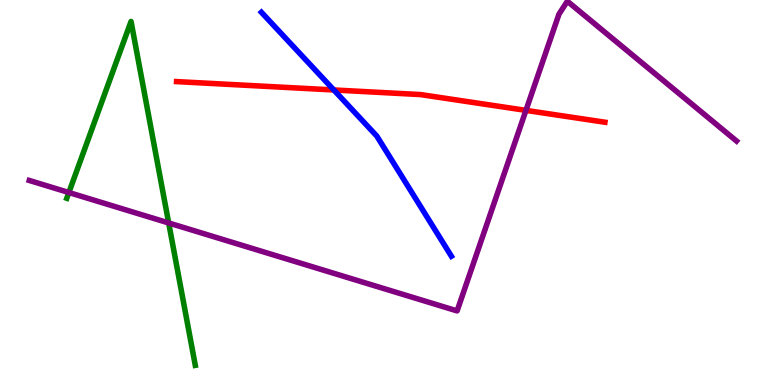[{'lines': ['blue', 'red'], 'intersections': [{'x': 4.31, 'y': 7.66}]}, {'lines': ['green', 'red'], 'intersections': []}, {'lines': ['purple', 'red'], 'intersections': [{'x': 6.79, 'y': 7.13}]}, {'lines': ['blue', 'green'], 'intersections': []}, {'lines': ['blue', 'purple'], 'intersections': []}, {'lines': ['green', 'purple'], 'intersections': [{'x': 0.889, 'y': 5.0}, {'x': 2.18, 'y': 4.21}]}]